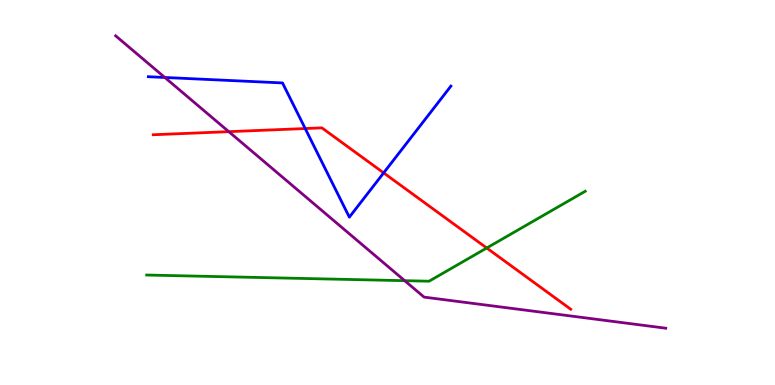[{'lines': ['blue', 'red'], 'intersections': [{'x': 3.94, 'y': 6.66}, {'x': 4.95, 'y': 5.51}]}, {'lines': ['green', 'red'], 'intersections': [{'x': 6.28, 'y': 3.56}]}, {'lines': ['purple', 'red'], 'intersections': [{'x': 2.95, 'y': 6.58}]}, {'lines': ['blue', 'green'], 'intersections': []}, {'lines': ['blue', 'purple'], 'intersections': [{'x': 2.13, 'y': 7.99}]}, {'lines': ['green', 'purple'], 'intersections': [{'x': 5.22, 'y': 2.71}]}]